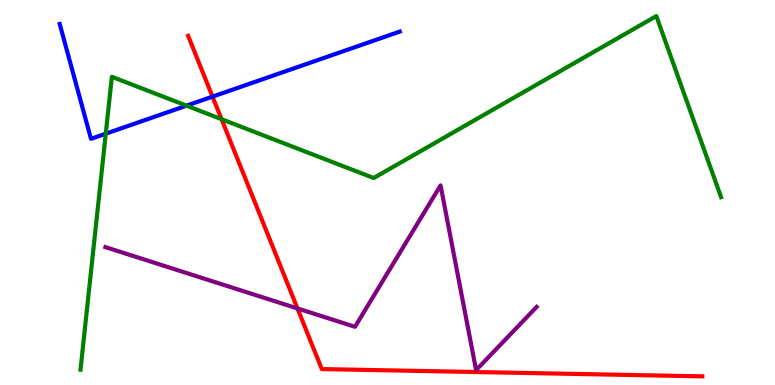[{'lines': ['blue', 'red'], 'intersections': [{'x': 2.74, 'y': 7.49}]}, {'lines': ['green', 'red'], 'intersections': [{'x': 2.86, 'y': 6.9}]}, {'lines': ['purple', 'red'], 'intersections': [{'x': 3.84, 'y': 1.99}]}, {'lines': ['blue', 'green'], 'intersections': [{'x': 1.36, 'y': 6.53}, {'x': 2.41, 'y': 7.26}]}, {'lines': ['blue', 'purple'], 'intersections': []}, {'lines': ['green', 'purple'], 'intersections': []}]